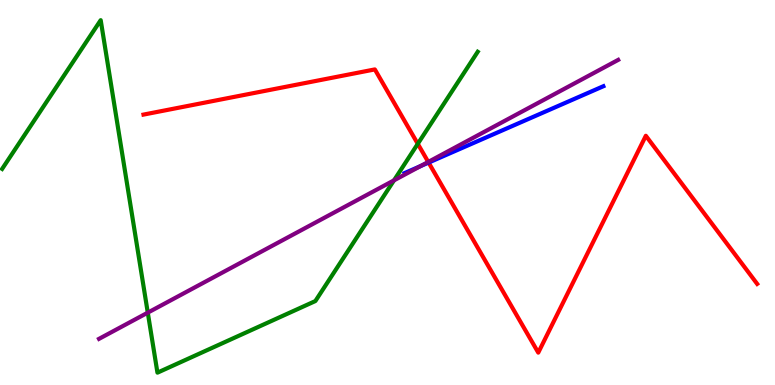[{'lines': ['blue', 'red'], 'intersections': [{'x': 5.53, 'y': 5.78}]}, {'lines': ['green', 'red'], 'intersections': [{'x': 5.39, 'y': 6.26}]}, {'lines': ['purple', 'red'], 'intersections': [{'x': 5.53, 'y': 5.79}]}, {'lines': ['blue', 'green'], 'intersections': []}, {'lines': ['blue', 'purple'], 'intersections': [{'x': 5.42, 'y': 5.68}]}, {'lines': ['green', 'purple'], 'intersections': [{'x': 1.91, 'y': 1.88}, {'x': 5.08, 'y': 5.32}]}]